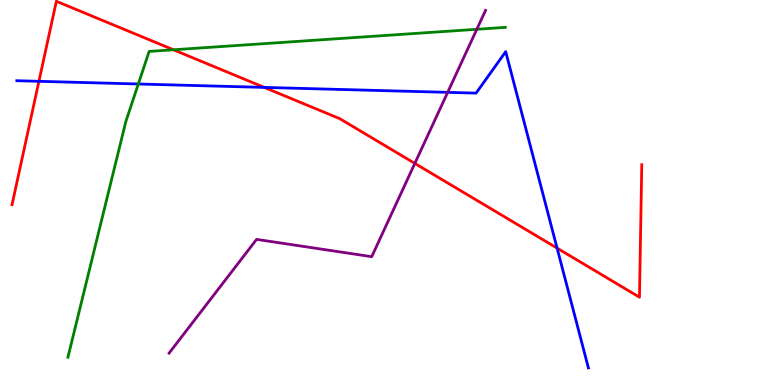[{'lines': ['blue', 'red'], 'intersections': [{'x': 0.502, 'y': 7.89}, {'x': 3.41, 'y': 7.73}, {'x': 7.19, 'y': 3.56}]}, {'lines': ['green', 'red'], 'intersections': [{'x': 2.24, 'y': 8.71}]}, {'lines': ['purple', 'red'], 'intersections': [{'x': 5.35, 'y': 5.76}]}, {'lines': ['blue', 'green'], 'intersections': [{'x': 1.78, 'y': 7.82}]}, {'lines': ['blue', 'purple'], 'intersections': [{'x': 5.78, 'y': 7.6}]}, {'lines': ['green', 'purple'], 'intersections': [{'x': 6.15, 'y': 9.24}]}]